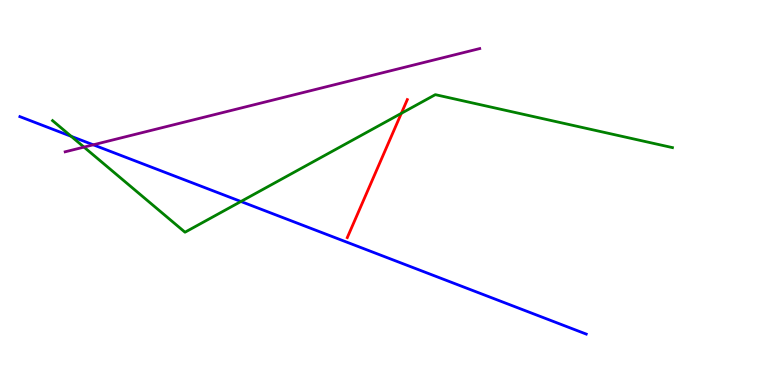[{'lines': ['blue', 'red'], 'intersections': []}, {'lines': ['green', 'red'], 'intersections': [{'x': 5.18, 'y': 7.06}]}, {'lines': ['purple', 'red'], 'intersections': []}, {'lines': ['blue', 'green'], 'intersections': [{'x': 0.919, 'y': 6.46}, {'x': 3.11, 'y': 4.77}]}, {'lines': ['blue', 'purple'], 'intersections': [{'x': 1.2, 'y': 6.24}]}, {'lines': ['green', 'purple'], 'intersections': [{'x': 1.08, 'y': 6.18}]}]